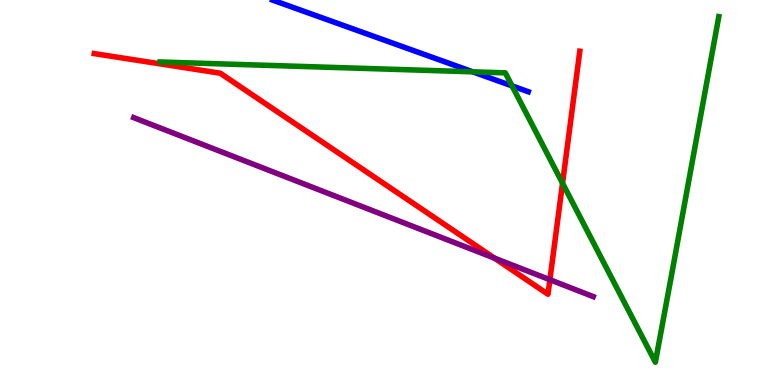[{'lines': ['blue', 'red'], 'intersections': []}, {'lines': ['green', 'red'], 'intersections': [{'x': 7.26, 'y': 5.24}]}, {'lines': ['purple', 'red'], 'intersections': [{'x': 6.38, 'y': 3.3}, {'x': 7.1, 'y': 2.73}]}, {'lines': ['blue', 'green'], 'intersections': [{'x': 6.1, 'y': 8.13}, {'x': 6.61, 'y': 7.77}]}, {'lines': ['blue', 'purple'], 'intersections': []}, {'lines': ['green', 'purple'], 'intersections': []}]